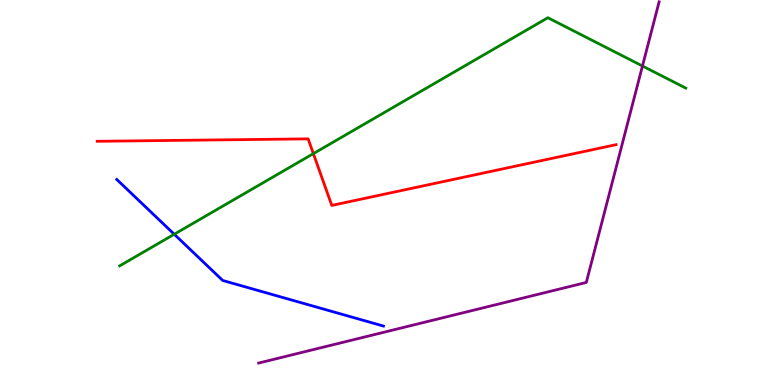[{'lines': ['blue', 'red'], 'intersections': []}, {'lines': ['green', 'red'], 'intersections': [{'x': 4.04, 'y': 6.01}]}, {'lines': ['purple', 'red'], 'intersections': []}, {'lines': ['blue', 'green'], 'intersections': [{'x': 2.25, 'y': 3.92}]}, {'lines': ['blue', 'purple'], 'intersections': []}, {'lines': ['green', 'purple'], 'intersections': [{'x': 8.29, 'y': 8.29}]}]